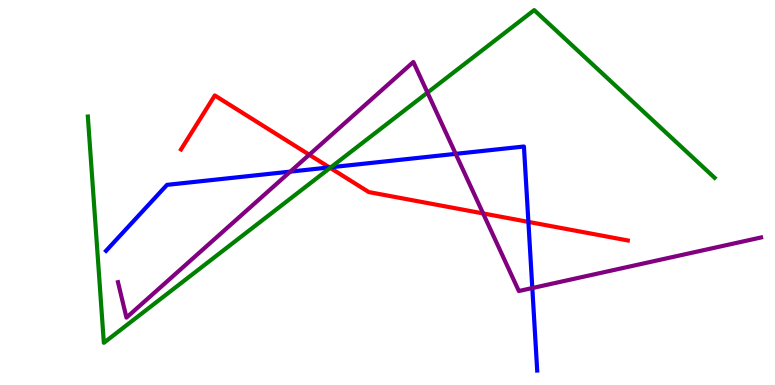[{'lines': ['blue', 'red'], 'intersections': [{'x': 4.25, 'y': 5.65}, {'x': 6.82, 'y': 4.24}]}, {'lines': ['green', 'red'], 'intersections': [{'x': 4.26, 'y': 5.64}]}, {'lines': ['purple', 'red'], 'intersections': [{'x': 3.99, 'y': 5.98}, {'x': 6.23, 'y': 4.46}]}, {'lines': ['blue', 'green'], 'intersections': [{'x': 4.27, 'y': 5.66}]}, {'lines': ['blue', 'purple'], 'intersections': [{'x': 3.75, 'y': 5.54}, {'x': 5.88, 'y': 6.0}, {'x': 6.87, 'y': 2.52}]}, {'lines': ['green', 'purple'], 'intersections': [{'x': 5.52, 'y': 7.59}]}]